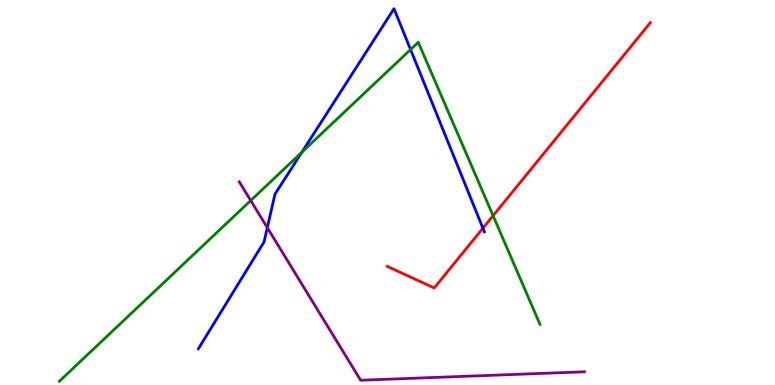[{'lines': ['blue', 'red'], 'intersections': [{'x': 6.23, 'y': 4.07}]}, {'lines': ['green', 'red'], 'intersections': [{'x': 6.36, 'y': 4.4}]}, {'lines': ['purple', 'red'], 'intersections': []}, {'lines': ['blue', 'green'], 'intersections': [{'x': 3.9, 'y': 6.05}, {'x': 5.3, 'y': 8.71}]}, {'lines': ['blue', 'purple'], 'intersections': [{'x': 3.45, 'y': 4.09}]}, {'lines': ['green', 'purple'], 'intersections': [{'x': 3.24, 'y': 4.79}]}]